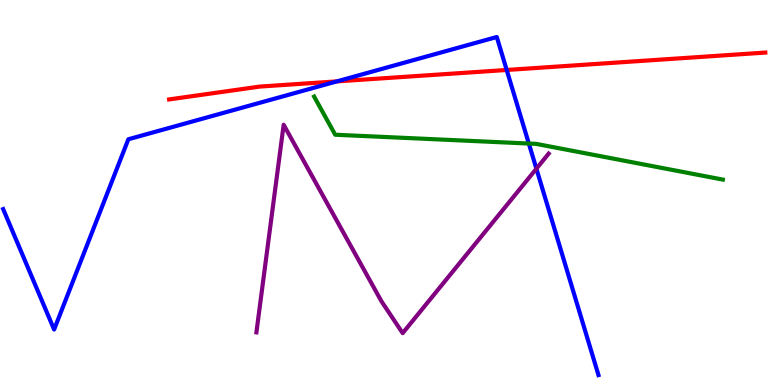[{'lines': ['blue', 'red'], 'intersections': [{'x': 4.35, 'y': 7.89}, {'x': 6.54, 'y': 8.18}]}, {'lines': ['green', 'red'], 'intersections': []}, {'lines': ['purple', 'red'], 'intersections': []}, {'lines': ['blue', 'green'], 'intersections': [{'x': 6.82, 'y': 6.27}]}, {'lines': ['blue', 'purple'], 'intersections': [{'x': 6.92, 'y': 5.62}]}, {'lines': ['green', 'purple'], 'intersections': []}]